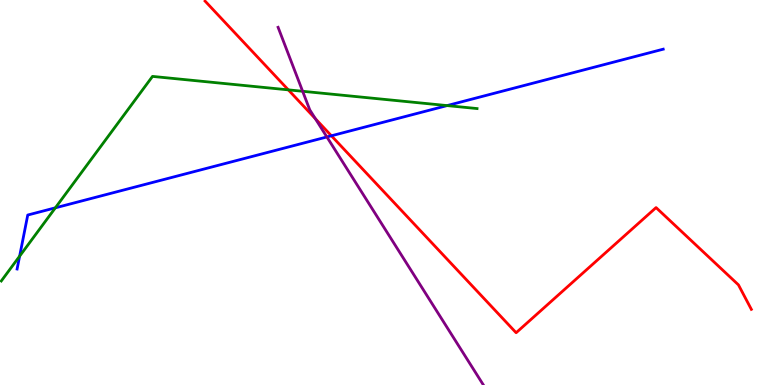[{'lines': ['blue', 'red'], 'intersections': [{'x': 4.28, 'y': 6.47}]}, {'lines': ['green', 'red'], 'intersections': [{'x': 3.72, 'y': 7.67}]}, {'lines': ['purple', 'red'], 'intersections': [{'x': 4.07, 'y': 6.92}]}, {'lines': ['blue', 'green'], 'intersections': [{'x': 0.253, 'y': 3.35}, {'x': 0.714, 'y': 4.6}, {'x': 5.77, 'y': 7.26}]}, {'lines': ['blue', 'purple'], 'intersections': [{'x': 4.22, 'y': 6.44}]}, {'lines': ['green', 'purple'], 'intersections': [{'x': 3.91, 'y': 7.63}]}]